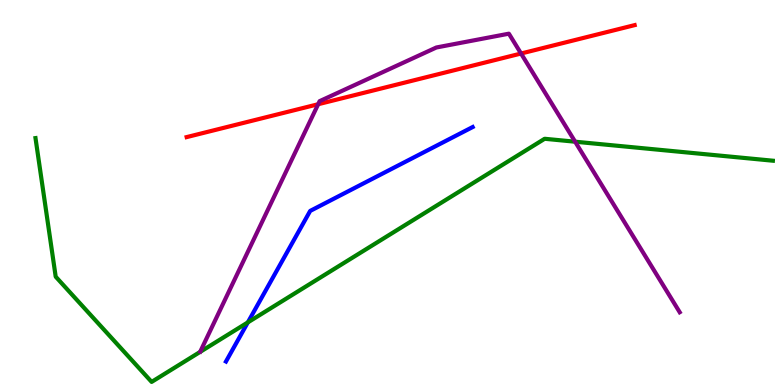[{'lines': ['blue', 'red'], 'intersections': []}, {'lines': ['green', 'red'], 'intersections': []}, {'lines': ['purple', 'red'], 'intersections': [{'x': 4.11, 'y': 7.29}, {'x': 6.72, 'y': 8.61}]}, {'lines': ['blue', 'green'], 'intersections': [{'x': 3.2, 'y': 1.63}]}, {'lines': ['blue', 'purple'], 'intersections': []}, {'lines': ['green', 'purple'], 'intersections': [{'x': 7.42, 'y': 6.32}]}]